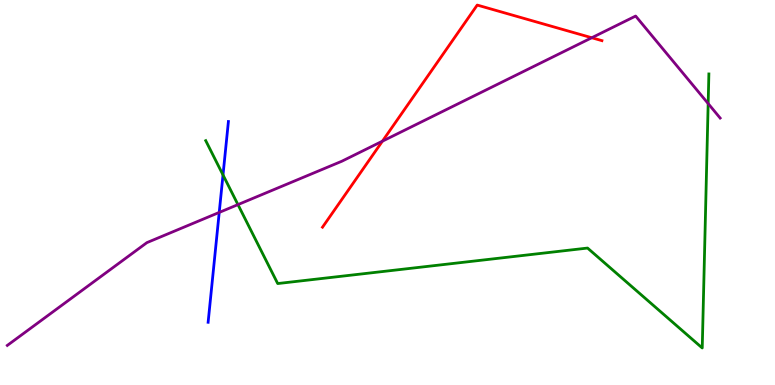[{'lines': ['blue', 'red'], 'intersections': []}, {'lines': ['green', 'red'], 'intersections': []}, {'lines': ['purple', 'red'], 'intersections': [{'x': 4.93, 'y': 6.33}, {'x': 7.64, 'y': 9.02}]}, {'lines': ['blue', 'green'], 'intersections': [{'x': 2.88, 'y': 5.46}]}, {'lines': ['blue', 'purple'], 'intersections': [{'x': 2.83, 'y': 4.48}]}, {'lines': ['green', 'purple'], 'intersections': [{'x': 3.07, 'y': 4.69}, {'x': 9.14, 'y': 7.31}]}]